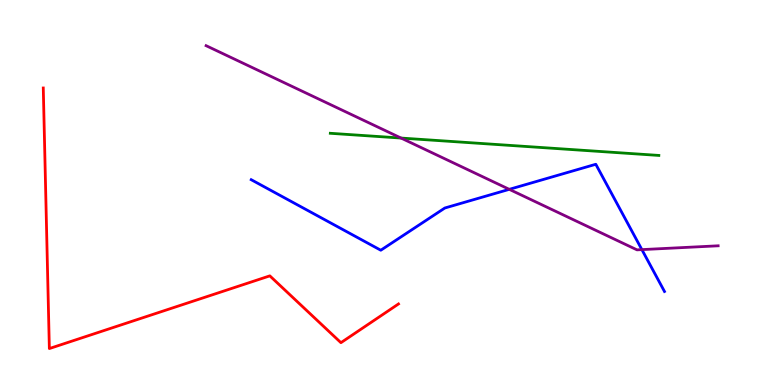[{'lines': ['blue', 'red'], 'intersections': []}, {'lines': ['green', 'red'], 'intersections': []}, {'lines': ['purple', 'red'], 'intersections': []}, {'lines': ['blue', 'green'], 'intersections': []}, {'lines': ['blue', 'purple'], 'intersections': [{'x': 6.57, 'y': 5.08}, {'x': 8.28, 'y': 3.52}]}, {'lines': ['green', 'purple'], 'intersections': [{'x': 5.17, 'y': 6.41}]}]